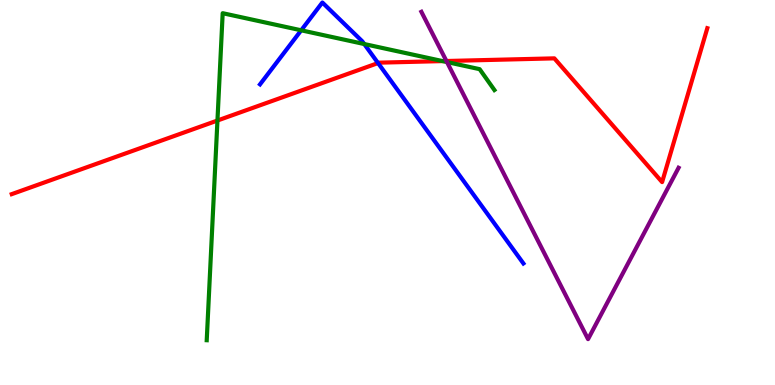[{'lines': ['blue', 'red'], 'intersections': [{'x': 4.88, 'y': 8.36}]}, {'lines': ['green', 'red'], 'intersections': [{'x': 2.81, 'y': 6.87}, {'x': 5.71, 'y': 8.41}]}, {'lines': ['purple', 'red'], 'intersections': [{'x': 5.76, 'y': 8.42}]}, {'lines': ['blue', 'green'], 'intersections': [{'x': 3.89, 'y': 9.21}, {'x': 4.7, 'y': 8.86}]}, {'lines': ['blue', 'purple'], 'intersections': []}, {'lines': ['green', 'purple'], 'intersections': [{'x': 5.77, 'y': 8.39}]}]